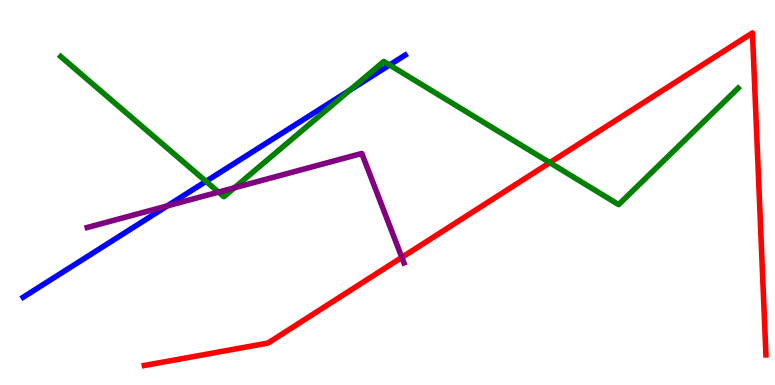[{'lines': ['blue', 'red'], 'intersections': []}, {'lines': ['green', 'red'], 'intersections': [{'x': 7.09, 'y': 5.78}]}, {'lines': ['purple', 'red'], 'intersections': [{'x': 5.18, 'y': 3.31}]}, {'lines': ['blue', 'green'], 'intersections': [{'x': 2.66, 'y': 5.29}, {'x': 4.51, 'y': 7.66}, {'x': 5.03, 'y': 8.31}]}, {'lines': ['blue', 'purple'], 'intersections': [{'x': 2.16, 'y': 4.65}]}, {'lines': ['green', 'purple'], 'intersections': [{'x': 2.82, 'y': 5.01}, {'x': 3.02, 'y': 5.12}]}]